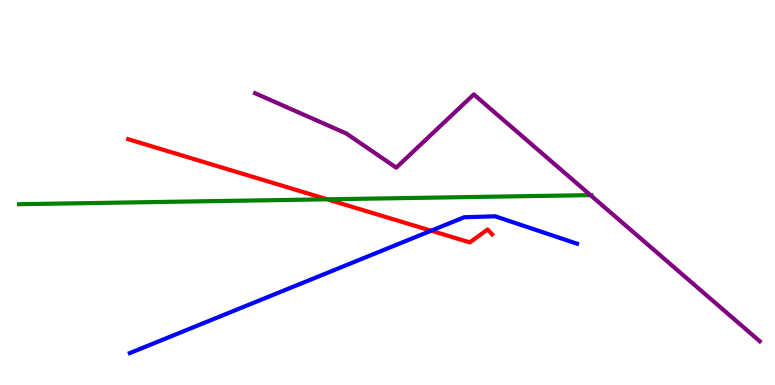[{'lines': ['blue', 'red'], 'intersections': [{'x': 5.56, 'y': 4.01}]}, {'lines': ['green', 'red'], 'intersections': [{'x': 4.22, 'y': 4.82}]}, {'lines': ['purple', 'red'], 'intersections': []}, {'lines': ['blue', 'green'], 'intersections': []}, {'lines': ['blue', 'purple'], 'intersections': []}, {'lines': ['green', 'purple'], 'intersections': [{'x': 7.62, 'y': 4.93}]}]